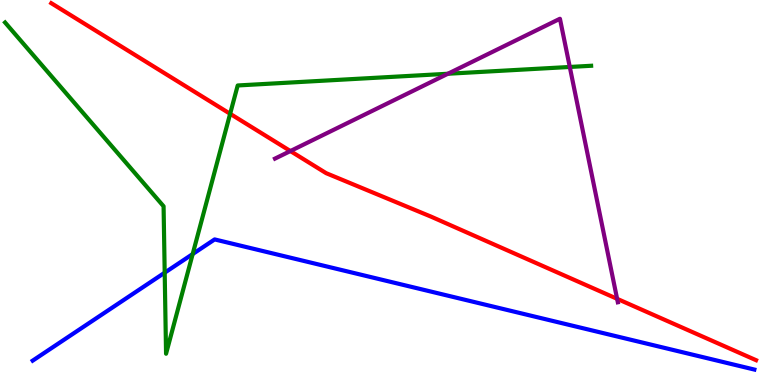[{'lines': ['blue', 'red'], 'intersections': []}, {'lines': ['green', 'red'], 'intersections': [{'x': 2.97, 'y': 7.04}]}, {'lines': ['purple', 'red'], 'intersections': [{'x': 3.75, 'y': 6.08}, {'x': 7.96, 'y': 2.24}]}, {'lines': ['blue', 'green'], 'intersections': [{'x': 2.13, 'y': 2.92}, {'x': 2.49, 'y': 3.4}]}, {'lines': ['blue', 'purple'], 'intersections': []}, {'lines': ['green', 'purple'], 'intersections': [{'x': 5.78, 'y': 8.08}, {'x': 7.35, 'y': 8.26}]}]